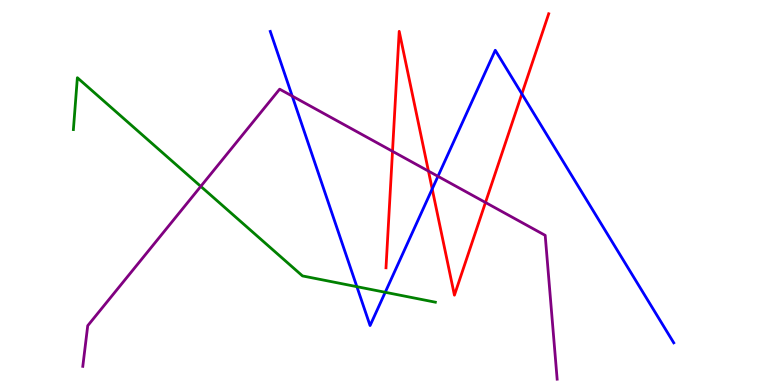[{'lines': ['blue', 'red'], 'intersections': [{'x': 5.58, 'y': 5.09}, {'x': 6.73, 'y': 7.56}]}, {'lines': ['green', 'red'], 'intersections': []}, {'lines': ['purple', 'red'], 'intersections': [{'x': 5.06, 'y': 6.07}, {'x': 5.53, 'y': 5.56}, {'x': 6.26, 'y': 4.74}]}, {'lines': ['blue', 'green'], 'intersections': [{'x': 4.6, 'y': 2.55}, {'x': 4.97, 'y': 2.41}]}, {'lines': ['blue', 'purple'], 'intersections': [{'x': 3.77, 'y': 7.5}, {'x': 5.65, 'y': 5.42}]}, {'lines': ['green', 'purple'], 'intersections': [{'x': 2.59, 'y': 5.16}]}]